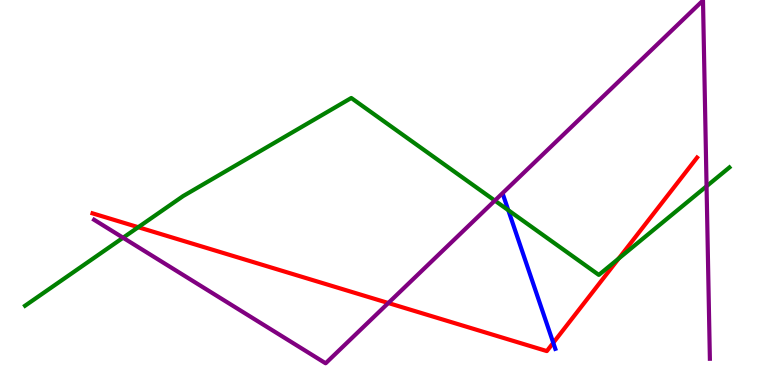[{'lines': ['blue', 'red'], 'intersections': [{'x': 7.14, 'y': 1.1}]}, {'lines': ['green', 'red'], 'intersections': [{'x': 1.78, 'y': 4.1}, {'x': 7.98, 'y': 3.28}]}, {'lines': ['purple', 'red'], 'intersections': [{'x': 5.01, 'y': 2.13}]}, {'lines': ['blue', 'green'], 'intersections': [{'x': 6.56, 'y': 4.54}]}, {'lines': ['blue', 'purple'], 'intersections': []}, {'lines': ['green', 'purple'], 'intersections': [{'x': 1.59, 'y': 3.83}, {'x': 6.39, 'y': 4.79}, {'x': 9.12, 'y': 5.16}]}]